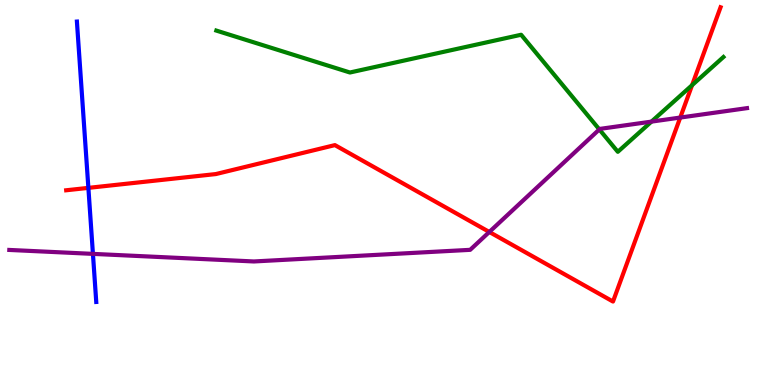[{'lines': ['blue', 'red'], 'intersections': [{'x': 1.14, 'y': 5.12}]}, {'lines': ['green', 'red'], 'intersections': [{'x': 8.93, 'y': 7.79}]}, {'lines': ['purple', 'red'], 'intersections': [{'x': 6.31, 'y': 3.97}, {'x': 8.78, 'y': 6.95}]}, {'lines': ['blue', 'green'], 'intersections': []}, {'lines': ['blue', 'purple'], 'intersections': [{'x': 1.2, 'y': 3.41}]}, {'lines': ['green', 'purple'], 'intersections': [{'x': 7.73, 'y': 6.64}, {'x': 8.41, 'y': 6.84}]}]